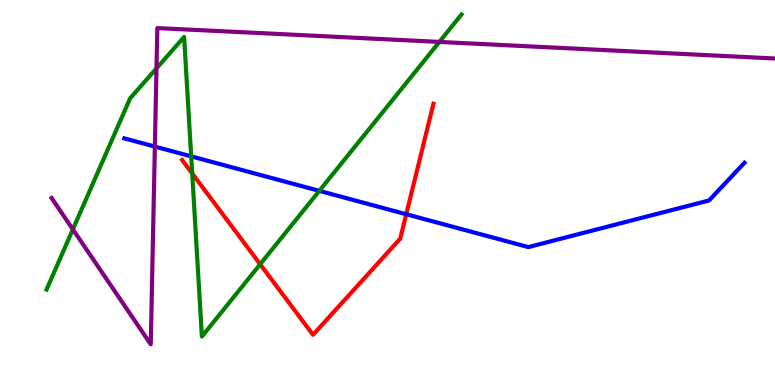[{'lines': ['blue', 'red'], 'intersections': [{'x': 5.24, 'y': 4.44}]}, {'lines': ['green', 'red'], 'intersections': [{'x': 2.48, 'y': 5.49}, {'x': 3.36, 'y': 3.14}]}, {'lines': ['purple', 'red'], 'intersections': []}, {'lines': ['blue', 'green'], 'intersections': [{'x': 2.47, 'y': 5.94}, {'x': 4.12, 'y': 5.04}]}, {'lines': ['blue', 'purple'], 'intersections': [{'x': 2.0, 'y': 6.19}]}, {'lines': ['green', 'purple'], 'intersections': [{'x': 0.94, 'y': 4.04}, {'x': 2.02, 'y': 8.22}, {'x': 5.67, 'y': 8.91}]}]